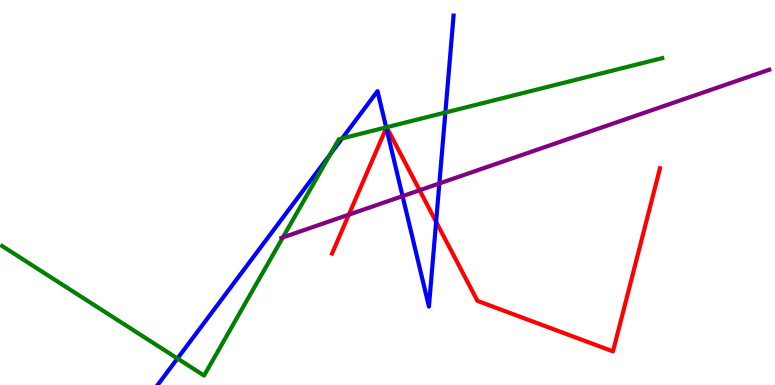[{'lines': ['blue', 'red'], 'intersections': [{'x': 4.98, 'y': 6.68}, {'x': 5.63, 'y': 4.24}]}, {'lines': ['green', 'red'], 'intersections': [{'x': 4.99, 'y': 6.69}, {'x': 4.99, 'y': 6.7}]}, {'lines': ['purple', 'red'], 'intersections': [{'x': 4.5, 'y': 4.42}, {'x': 5.41, 'y': 5.06}]}, {'lines': ['blue', 'green'], 'intersections': [{'x': 2.29, 'y': 0.689}, {'x': 4.26, 'y': 5.99}, {'x': 4.41, 'y': 6.41}, {'x': 4.98, 'y': 6.69}, {'x': 5.75, 'y': 7.08}]}, {'lines': ['blue', 'purple'], 'intersections': [{'x': 5.19, 'y': 4.91}, {'x': 5.67, 'y': 5.24}]}, {'lines': ['green', 'purple'], 'intersections': [{'x': 3.65, 'y': 3.83}]}]